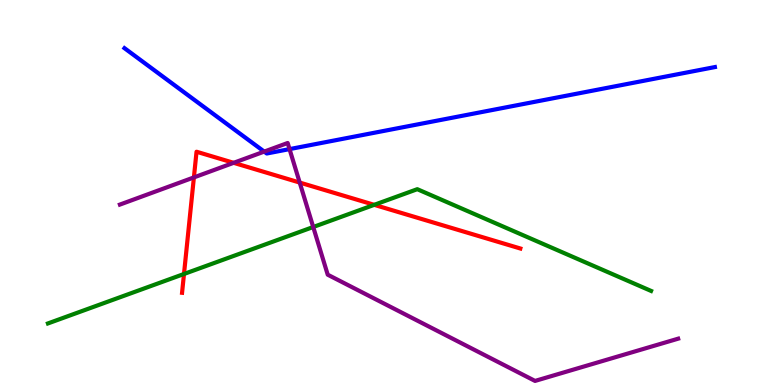[{'lines': ['blue', 'red'], 'intersections': []}, {'lines': ['green', 'red'], 'intersections': [{'x': 2.37, 'y': 2.88}, {'x': 4.83, 'y': 4.68}]}, {'lines': ['purple', 'red'], 'intersections': [{'x': 2.5, 'y': 5.39}, {'x': 3.01, 'y': 5.77}, {'x': 3.87, 'y': 5.26}]}, {'lines': ['blue', 'green'], 'intersections': []}, {'lines': ['blue', 'purple'], 'intersections': [{'x': 3.41, 'y': 6.06}, {'x': 3.74, 'y': 6.13}]}, {'lines': ['green', 'purple'], 'intersections': [{'x': 4.04, 'y': 4.1}]}]